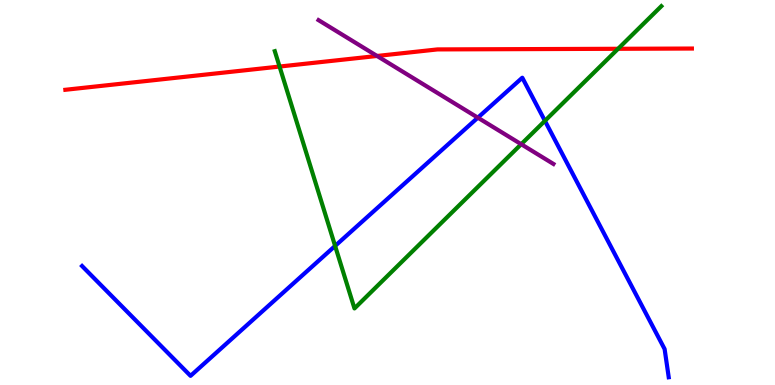[{'lines': ['blue', 'red'], 'intersections': []}, {'lines': ['green', 'red'], 'intersections': [{'x': 3.61, 'y': 8.27}, {'x': 7.98, 'y': 8.73}]}, {'lines': ['purple', 'red'], 'intersections': [{'x': 4.87, 'y': 8.55}]}, {'lines': ['blue', 'green'], 'intersections': [{'x': 4.32, 'y': 3.61}, {'x': 7.03, 'y': 6.86}]}, {'lines': ['blue', 'purple'], 'intersections': [{'x': 6.17, 'y': 6.94}]}, {'lines': ['green', 'purple'], 'intersections': [{'x': 6.73, 'y': 6.25}]}]